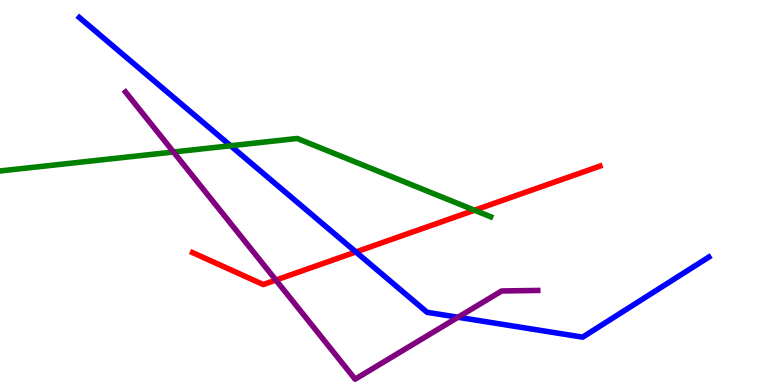[{'lines': ['blue', 'red'], 'intersections': [{'x': 4.59, 'y': 3.46}]}, {'lines': ['green', 'red'], 'intersections': [{'x': 6.12, 'y': 4.54}]}, {'lines': ['purple', 'red'], 'intersections': [{'x': 3.56, 'y': 2.73}]}, {'lines': ['blue', 'green'], 'intersections': [{'x': 2.98, 'y': 6.21}]}, {'lines': ['blue', 'purple'], 'intersections': [{'x': 5.91, 'y': 1.76}]}, {'lines': ['green', 'purple'], 'intersections': [{'x': 2.24, 'y': 6.05}]}]